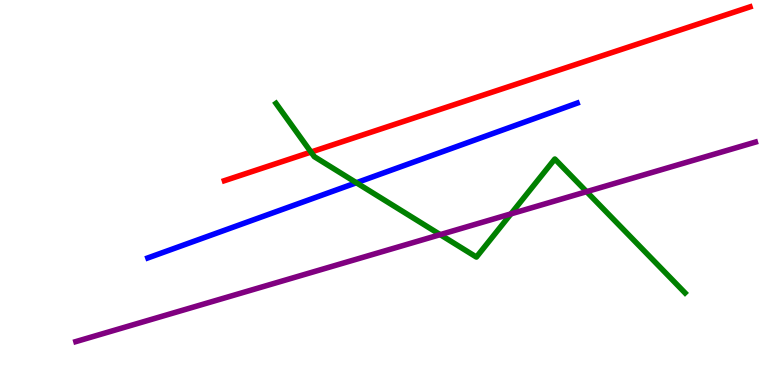[{'lines': ['blue', 'red'], 'intersections': []}, {'lines': ['green', 'red'], 'intersections': [{'x': 4.01, 'y': 6.05}]}, {'lines': ['purple', 'red'], 'intersections': []}, {'lines': ['blue', 'green'], 'intersections': [{'x': 4.6, 'y': 5.25}]}, {'lines': ['blue', 'purple'], 'intersections': []}, {'lines': ['green', 'purple'], 'intersections': [{'x': 5.68, 'y': 3.91}, {'x': 6.59, 'y': 4.45}, {'x': 7.57, 'y': 5.02}]}]